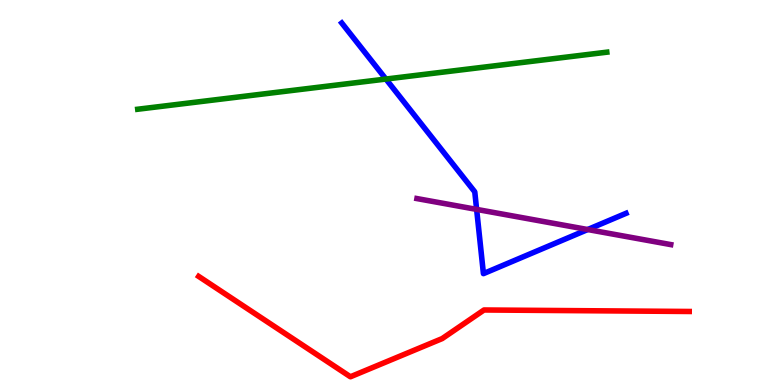[{'lines': ['blue', 'red'], 'intersections': []}, {'lines': ['green', 'red'], 'intersections': []}, {'lines': ['purple', 'red'], 'intersections': []}, {'lines': ['blue', 'green'], 'intersections': [{'x': 4.98, 'y': 7.95}]}, {'lines': ['blue', 'purple'], 'intersections': [{'x': 6.15, 'y': 4.56}, {'x': 7.58, 'y': 4.04}]}, {'lines': ['green', 'purple'], 'intersections': []}]